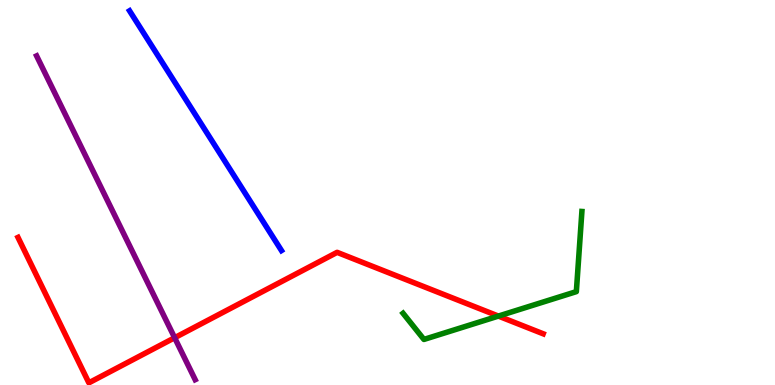[{'lines': ['blue', 'red'], 'intersections': []}, {'lines': ['green', 'red'], 'intersections': [{'x': 6.43, 'y': 1.79}]}, {'lines': ['purple', 'red'], 'intersections': [{'x': 2.25, 'y': 1.23}]}, {'lines': ['blue', 'green'], 'intersections': []}, {'lines': ['blue', 'purple'], 'intersections': []}, {'lines': ['green', 'purple'], 'intersections': []}]